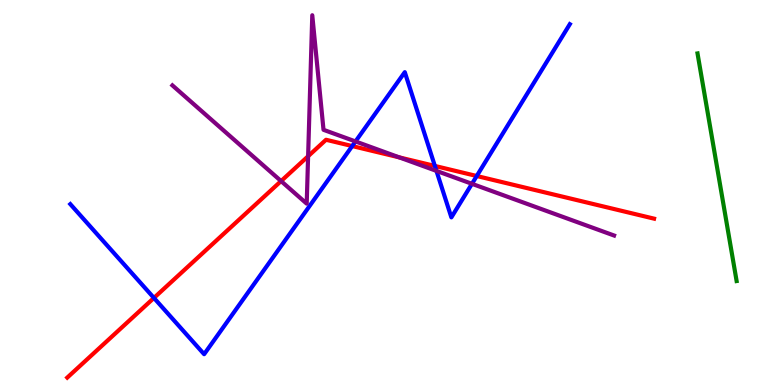[{'lines': ['blue', 'red'], 'intersections': [{'x': 1.99, 'y': 2.26}, {'x': 4.54, 'y': 6.21}, {'x': 5.61, 'y': 5.69}, {'x': 6.15, 'y': 5.43}]}, {'lines': ['green', 'red'], 'intersections': []}, {'lines': ['purple', 'red'], 'intersections': [{'x': 3.63, 'y': 5.3}, {'x': 3.98, 'y': 5.94}, {'x': 5.15, 'y': 5.91}]}, {'lines': ['blue', 'green'], 'intersections': []}, {'lines': ['blue', 'purple'], 'intersections': [{'x': 4.59, 'y': 6.33}, {'x': 5.63, 'y': 5.56}, {'x': 6.09, 'y': 5.23}]}, {'lines': ['green', 'purple'], 'intersections': []}]